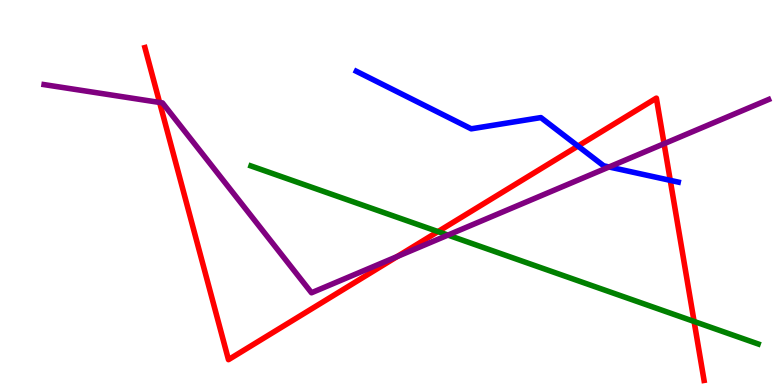[{'lines': ['blue', 'red'], 'intersections': [{'x': 7.46, 'y': 6.21}, {'x': 8.65, 'y': 5.32}]}, {'lines': ['green', 'red'], 'intersections': [{'x': 5.65, 'y': 3.98}, {'x': 8.96, 'y': 1.65}]}, {'lines': ['purple', 'red'], 'intersections': [{'x': 2.06, 'y': 7.34}, {'x': 5.13, 'y': 3.34}, {'x': 8.57, 'y': 6.27}]}, {'lines': ['blue', 'green'], 'intersections': []}, {'lines': ['blue', 'purple'], 'intersections': [{'x': 7.86, 'y': 5.66}]}, {'lines': ['green', 'purple'], 'intersections': [{'x': 5.78, 'y': 3.89}]}]